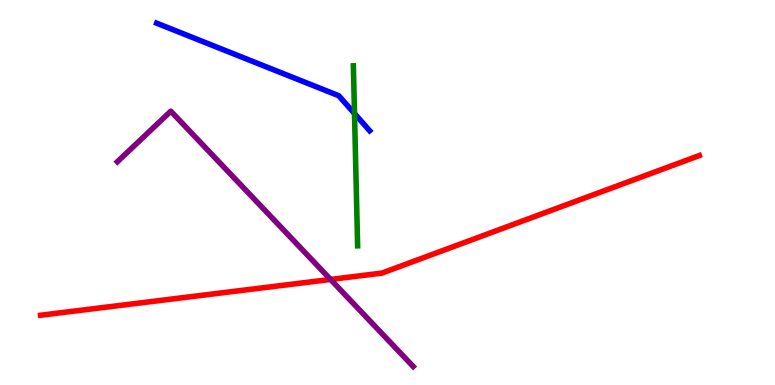[{'lines': ['blue', 'red'], 'intersections': []}, {'lines': ['green', 'red'], 'intersections': []}, {'lines': ['purple', 'red'], 'intersections': [{'x': 4.27, 'y': 2.74}]}, {'lines': ['blue', 'green'], 'intersections': [{'x': 4.57, 'y': 7.05}]}, {'lines': ['blue', 'purple'], 'intersections': []}, {'lines': ['green', 'purple'], 'intersections': []}]